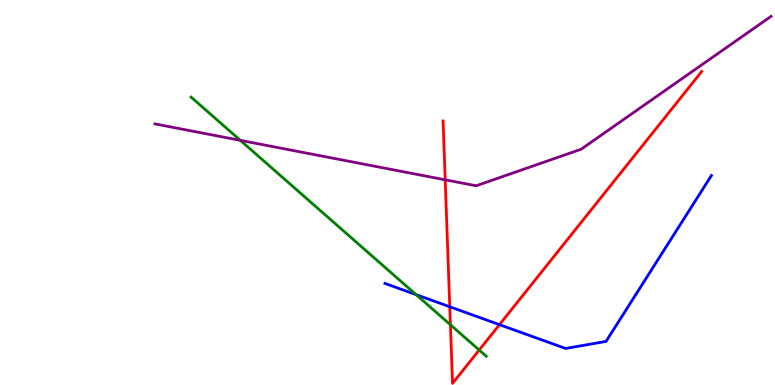[{'lines': ['blue', 'red'], 'intersections': [{'x': 5.8, 'y': 2.03}, {'x': 6.44, 'y': 1.57}]}, {'lines': ['green', 'red'], 'intersections': [{'x': 5.81, 'y': 1.56}, {'x': 6.18, 'y': 0.908}]}, {'lines': ['purple', 'red'], 'intersections': [{'x': 5.74, 'y': 5.33}]}, {'lines': ['blue', 'green'], 'intersections': [{'x': 5.37, 'y': 2.35}]}, {'lines': ['blue', 'purple'], 'intersections': []}, {'lines': ['green', 'purple'], 'intersections': [{'x': 3.1, 'y': 6.35}]}]